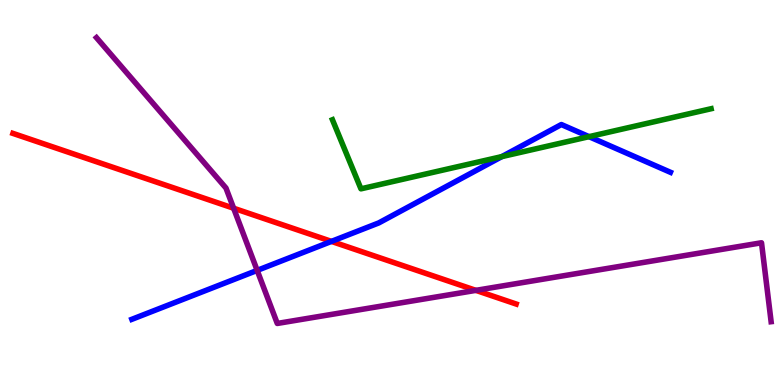[{'lines': ['blue', 'red'], 'intersections': [{'x': 4.28, 'y': 3.73}]}, {'lines': ['green', 'red'], 'intersections': []}, {'lines': ['purple', 'red'], 'intersections': [{'x': 3.01, 'y': 4.59}, {'x': 6.14, 'y': 2.46}]}, {'lines': ['blue', 'green'], 'intersections': [{'x': 6.48, 'y': 5.93}, {'x': 7.6, 'y': 6.45}]}, {'lines': ['blue', 'purple'], 'intersections': [{'x': 3.32, 'y': 2.98}]}, {'lines': ['green', 'purple'], 'intersections': []}]